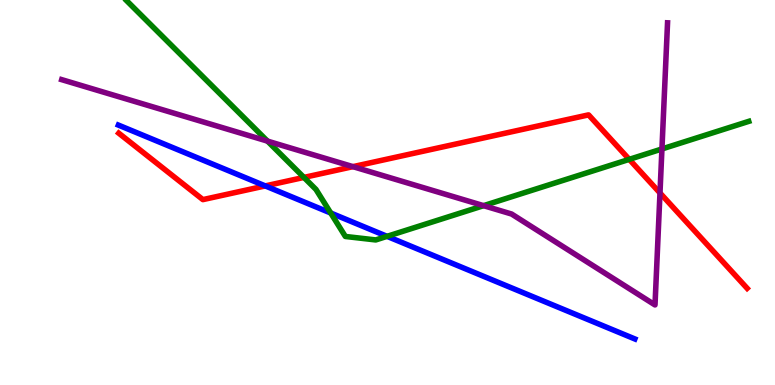[{'lines': ['blue', 'red'], 'intersections': [{'x': 3.42, 'y': 5.17}]}, {'lines': ['green', 'red'], 'intersections': [{'x': 3.92, 'y': 5.39}, {'x': 8.12, 'y': 5.86}]}, {'lines': ['purple', 'red'], 'intersections': [{'x': 4.55, 'y': 5.67}, {'x': 8.52, 'y': 4.99}]}, {'lines': ['blue', 'green'], 'intersections': [{'x': 4.27, 'y': 4.47}, {'x': 4.99, 'y': 3.86}]}, {'lines': ['blue', 'purple'], 'intersections': []}, {'lines': ['green', 'purple'], 'intersections': [{'x': 3.45, 'y': 6.33}, {'x': 6.24, 'y': 4.66}, {'x': 8.54, 'y': 6.13}]}]